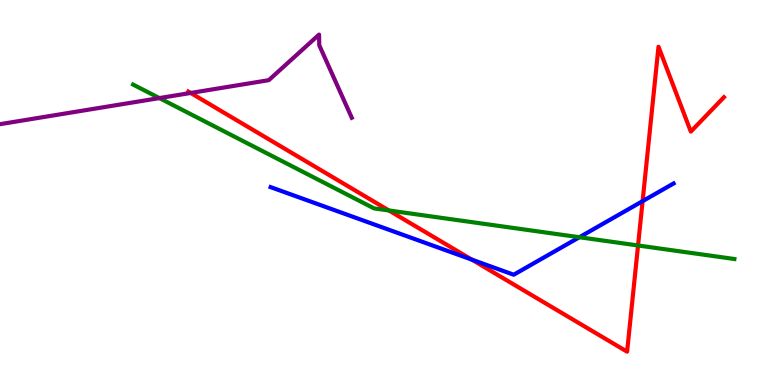[{'lines': ['blue', 'red'], 'intersections': [{'x': 6.09, 'y': 3.26}, {'x': 8.29, 'y': 4.78}]}, {'lines': ['green', 'red'], 'intersections': [{'x': 5.02, 'y': 4.53}, {'x': 8.23, 'y': 3.62}]}, {'lines': ['purple', 'red'], 'intersections': [{'x': 2.46, 'y': 7.59}]}, {'lines': ['blue', 'green'], 'intersections': [{'x': 7.48, 'y': 3.84}]}, {'lines': ['blue', 'purple'], 'intersections': []}, {'lines': ['green', 'purple'], 'intersections': [{'x': 2.06, 'y': 7.45}]}]